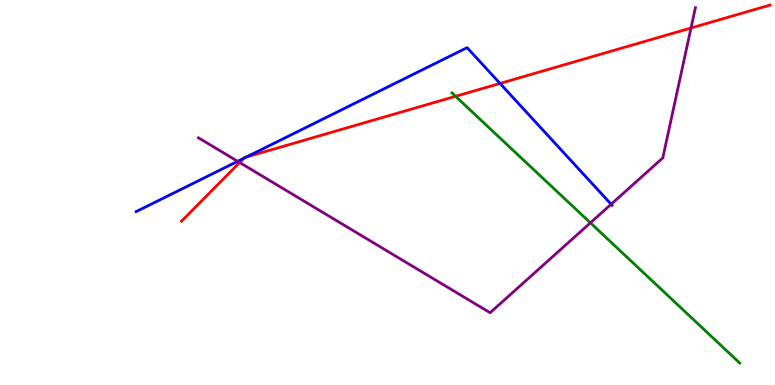[{'lines': ['blue', 'red'], 'intersections': [{'x': 3.15, 'y': 5.89}, {'x': 3.18, 'y': 5.92}, {'x': 6.45, 'y': 7.83}]}, {'lines': ['green', 'red'], 'intersections': [{'x': 5.88, 'y': 7.5}]}, {'lines': ['purple', 'red'], 'intersections': [{'x': 3.09, 'y': 5.78}, {'x': 8.92, 'y': 9.27}]}, {'lines': ['blue', 'green'], 'intersections': []}, {'lines': ['blue', 'purple'], 'intersections': [{'x': 3.07, 'y': 5.81}, {'x': 7.89, 'y': 4.7}]}, {'lines': ['green', 'purple'], 'intersections': [{'x': 7.62, 'y': 4.21}]}]